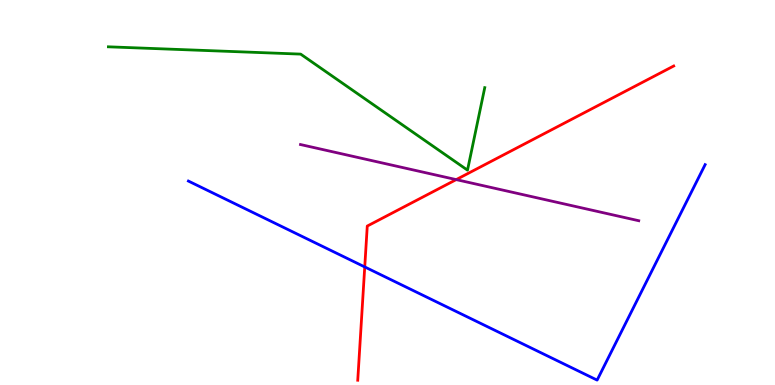[{'lines': ['blue', 'red'], 'intersections': [{'x': 4.71, 'y': 3.07}]}, {'lines': ['green', 'red'], 'intersections': []}, {'lines': ['purple', 'red'], 'intersections': [{'x': 5.89, 'y': 5.33}]}, {'lines': ['blue', 'green'], 'intersections': []}, {'lines': ['blue', 'purple'], 'intersections': []}, {'lines': ['green', 'purple'], 'intersections': []}]